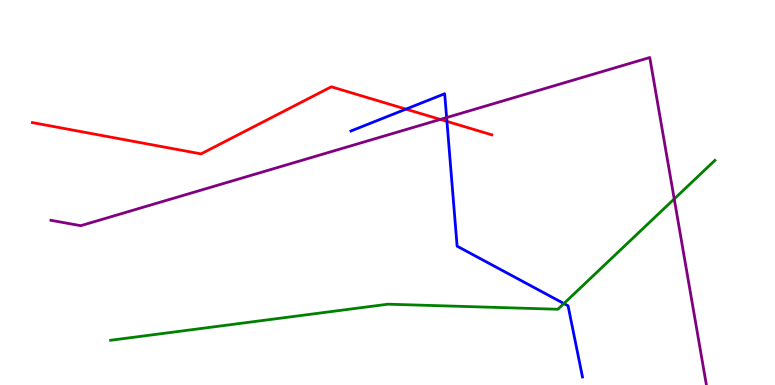[{'lines': ['blue', 'red'], 'intersections': [{'x': 5.24, 'y': 7.17}, {'x': 5.77, 'y': 6.85}]}, {'lines': ['green', 'red'], 'intersections': []}, {'lines': ['purple', 'red'], 'intersections': [{'x': 5.68, 'y': 6.9}]}, {'lines': ['blue', 'green'], 'intersections': [{'x': 7.28, 'y': 2.12}]}, {'lines': ['blue', 'purple'], 'intersections': [{'x': 5.76, 'y': 6.95}]}, {'lines': ['green', 'purple'], 'intersections': [{'x': 8.7, 'y': 4.83}]}]